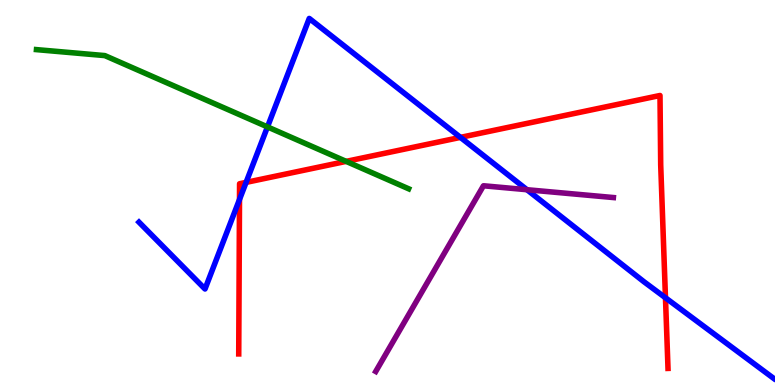[{'lines': ['blue', 'red'], 'intersections': [{'x': 3.09, 'y': 4.82}, {'x': 3.18, 'y': 5.26}, {'x': 5.94, 'y': 6.43}, {'x': 8.59, 'y': 2.27}]}, {'lines': ['green', 'red'], 'intersections': [{'x': 4.47, 'y': 5.81}]}, {'lines': ['purple', 'red'], 'intersections': []}, {'lines': ['blue', 'green'], 'intersections': [{'x': 3.45, 'y': 6.7}]}, {'lines': ['blue', 'purple'], 'intersections': [{'x': 6.8, 'y': 5.07}]}, {'lines': ['green', 'purple'], 'intersections': []}]